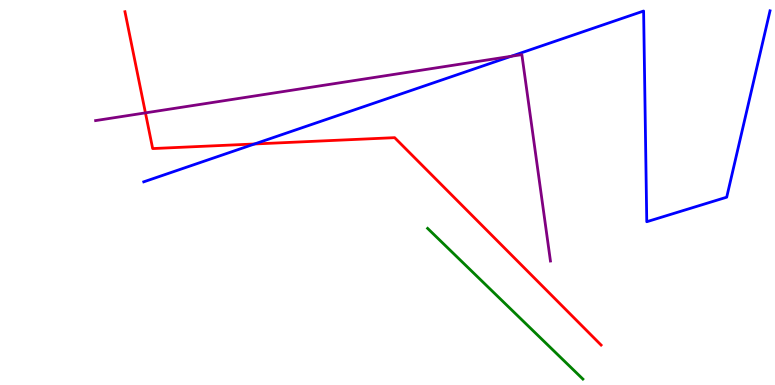[{'lines': ['blue', 'red'], 'intersections': [{'x': 3.28, 'y': 6.26}]}, {'lines': ['green', 'red'], 'intersections': []}, {'lines': ['purple', 'red'], 'intersections': [{'x': 1.88, 'y': 7.07}]}, {'lines': ['blue', 'green'], 'intersections': []}, {'lines': ['blue', 'purple'], 'intersections': [{'x': 6.6, 'y': 8.54}]}, {'lines': ['green', 'purple'], 'intersections': []}]